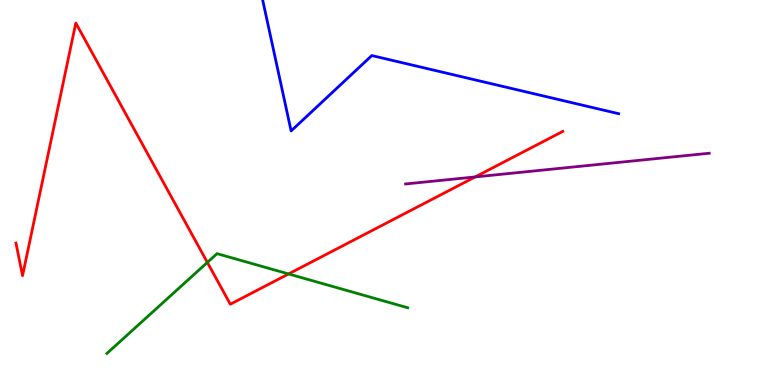[{'lines': ['blue', 'red'], 'intersections': []}, {'lines': ['green', 'red'], 'intersections': [{'x': 2.68, 'y': 3.18}, {'x': 3.72, 'y': 2.88}]}, {'lines': ['purple', 'red'], 'intersections': [{'x': 6.13, 'y': 5.4}]}, {'lines': ['blue', 'green'], 'intersections': []}, {'lines': ['blue', 'purple'], 'intersections': []}, {'lines': ['green', 'purple'], 'intersections': []}]